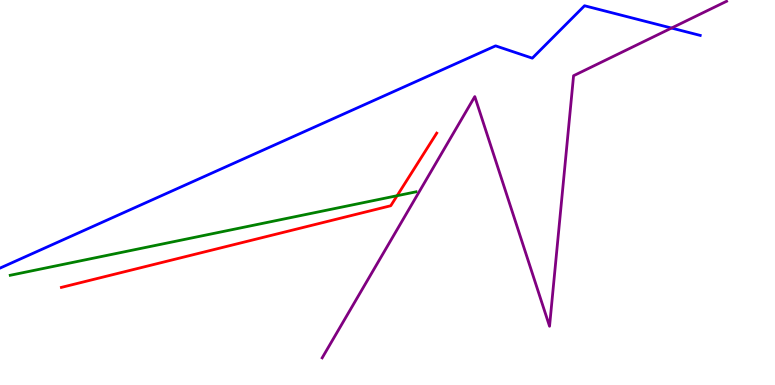[{'lines': ['blue', 'red'], 'intersections': []}, {'lines': ['green', 'red'], 'intersections': [{'x': 5.12, 'y': 4.92}]}, {'lines': ['purple', 'red'], 'intersections': []}, {'lines': ['blue', 'green'], 'intersections': []}, {'lines': ['blue', 'purple'], 'intersections': [{'x': 8.66, 'y': 9.27}]}, {'lines': ['green', 'purple'], 'intersections': []}]